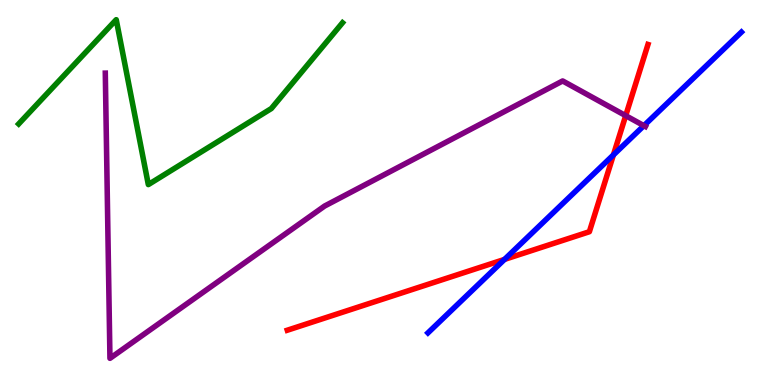[{'lines': ['blue', 'red'], 'intersections': [{'x': 6.51, 'y': 3.26}, {'x': 7.91, 'y': 5.98}]}, {'lines': ['green', 'red'], 'intersections': []}, {'lines': ['purple', 'red'], 'intersections': [{'x': 8.07, 'y': 7.0}]}, {'lines': ['blue', 'green'], 'intersections': []}, {'lines': ['blue', 'purple'], 'intersections': [{'x': 8.31, 'y': 6.74}]}, {'lines': ['green', 'purple'], 'intersections': []}]